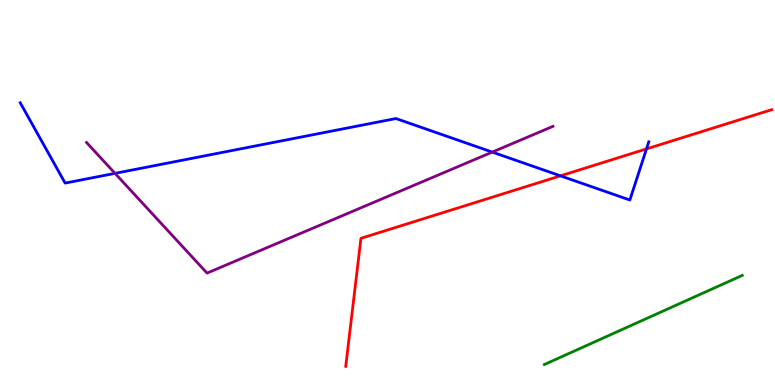[{'lines': ['blue', 'red'], 'intersections': [{'x': 7.23, 'y': 5.43}, {'x': 8.34, 'y': 6.13}]}, {'lines': ['green', 'red'], 'intersections': []}, {'lines': ['purple', 'red'], 'intersections': []}, {'lines': ['blue', 'green'], 'intersections': []}, {'lines': ['blue', 'purple'], 'intersections': [{'x': 1.48, 'y': 5.5}, {'x': 6.35, 'y': 6.05}]}, {'lines': ['green', 'purple'], 'intersections': []}]